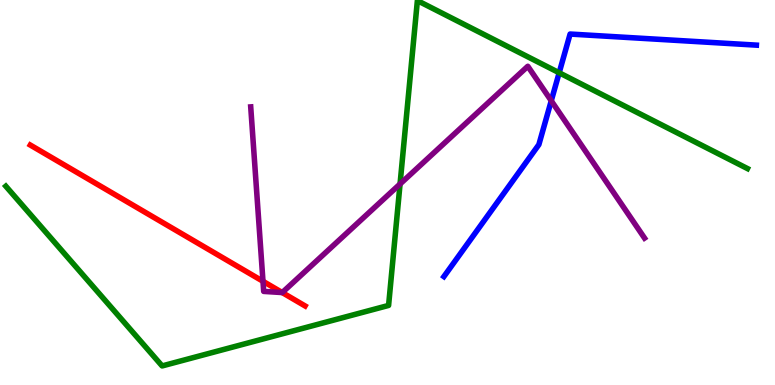[{'lines': ['blue', 'red'], 'intersections': []}, {'lines': ['green', 'red'], 'intersections': []}, {'lines': ['purple', 'red'], 'intersections': [{'x': 3.39, 'y': 2.69}, {'x': 3.64, 'y': 2.4}]}, {'lines': ['blue', 'green'], 'intersections': [{'x': 7.22, 'y': 8.11}]}, {'lines': ['blue', 'purple'], 'intersections': [{'x': 7.11, 'y': 7.38}]}, {'lines': ['green', 'purple'], 'intersections': [{'x': 5.16, 'y': 5.22}]}]